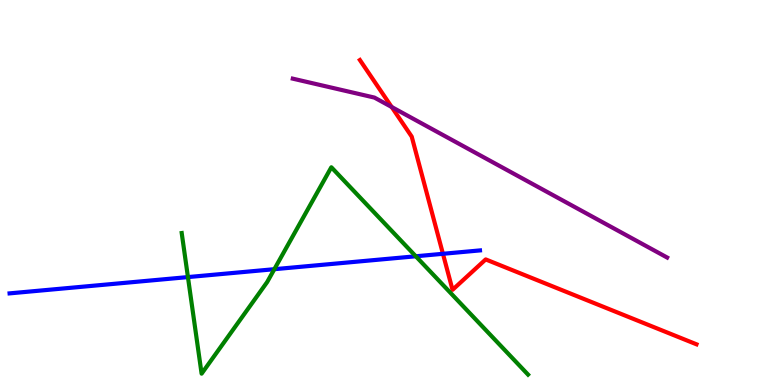[{'lines': ['blue', 'red'], 'intersections': [{'x': 5.72, 'y': 3.41}]}, {'lines': ['green', 'red'], 'intersections': []}, {'lines': ['purple', 'red'], 'intersections': [{'x': 5.05, 'y': 7.22}]}, {'lines': ['blue', 'green'], 'intersections': [{'x': 2.42, 'y': 2.8}, {'x': 3.54, 'y': 3.01}, {'x': 5.37, 'y': 3.34}]}, {'lines': ['blue', 'purple'], 'intersections': []}, {'lines': ['green', 'purple'], 'intersections': []}]